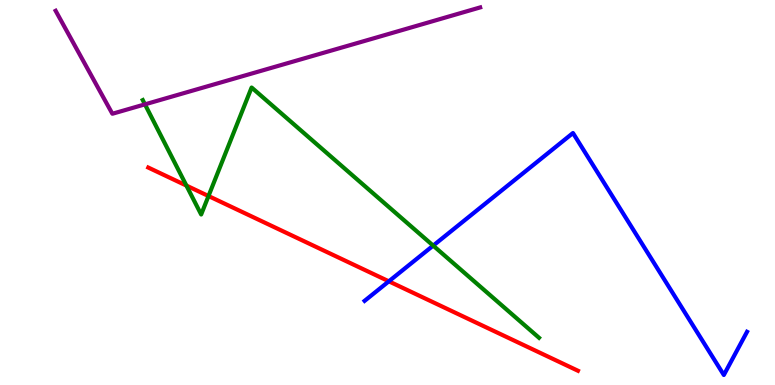[{'lines': ['blue', 'red'], 'intersections': [{'x': 5.02, 'y': 2.69}]}, {'lines': ['green', 'red'], 'intersections': [{'x': 2.41, 'y': 5.18}, {'x': 2.69, 'y': 4.91}]}, {'lines': ['purple', 'red'], 'intersections': []}, {'lines': ['blue', 'green'], 'intersections': [{'x': 5.59, 'y': 3.62}]}, {'lines': ['blue', 'purple'], 'intersections': []}, {'lines': ['green', 'purple'], 'intersections': [{'x': 1.87, 'y': 7.29}]}]